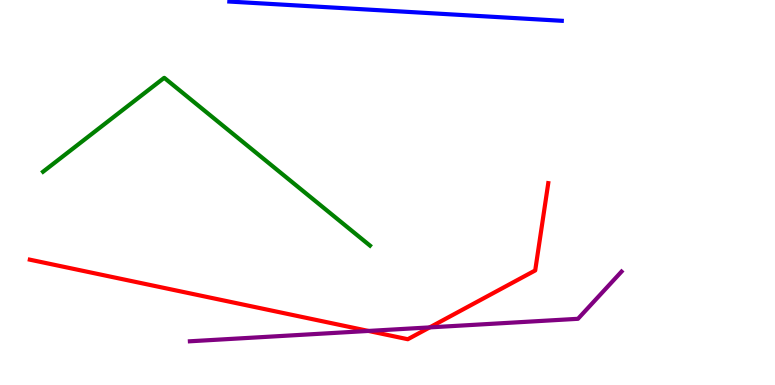[{'lines': ['blue', 'red'], 'intersections': []}, {'lines': ['green', 'red'], 'intersections': []}, {'lines': ['purple', 'red'], 'intersections': [{'x': 4.75, 'y': 1.4}, {'x': 5.54, 'y': 1.5}]}, {'lines': ['blue', 'green'], 'intersections': []}, {'lines': ['blue', 'purple'], 'intersections': []}, {'lines': ['green', 'purple'], 'intersections': []}]